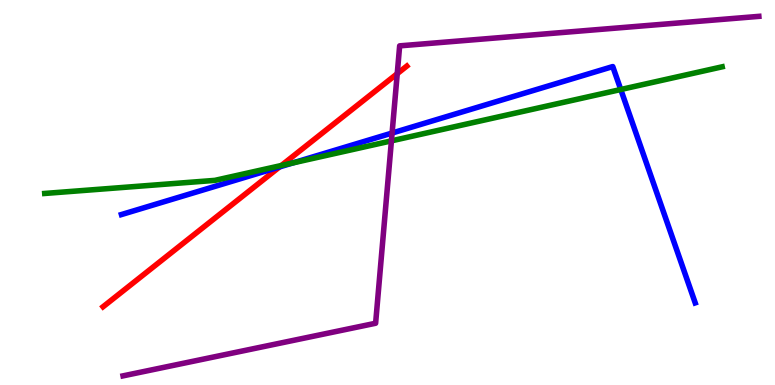[{'lines': ['blue', 'red'], 'intersections': [{'x': 3.61, 'y': 5.66}]}, {'lines': ['green', 'red'], 'intersections': [{'x': 3.63, 'y': 5.7}]}, {'lines': ['purple', 'red'], 'intersections': [{'x': 5.13, 'y': 8.09}]}, {'lines': ['blue', 'green'], 'intersections': [{'x': 3.78, 'y': 5.77}, {'x': 8.01, 'y': 7.67}]}, {'lines': ['blue', 'purple'], 'intersections': [{'x': 5.06, 'y': 6.54}]}, {'lines': ['green', 'purple'], 'intersections': [{'x': 5.05, 'y': 6.34}]}]